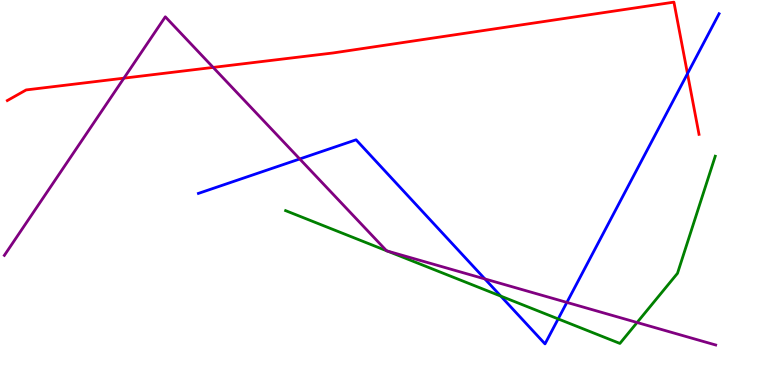[{'lines': ['blue', 'red'], 'intersections': [{'x': 8.87, 'y': 8.09}]}, {'lines': ['green', 'red'], 'intersections': []}, {'lines': ['purple', 'red'], 'intersections': [{'x': 1.6, 'y': 7.97}, {'x': 2.75, 'y': 8.25}]}, {'lines': ['blue', 'green'], 'intersections': [{'x': 6.46, 'y': 2.31}, {'x': 7.2, 'y': 1.72}]}, {'lines': ['blue', 'purple'], 'intersections': [{'x': 3.87, 'y': 5.87}, {'x': 6.26, 'y': 2.75}, {'x': 7.31, 'y': 2.15}]}, {'lines': ['green', 'purple'], 'intersections': [{'x': 4.99, 'y': 3.49}, {'x': 5.0, 'y': 3.48}, {'x': 8.22, 'y': 1.62}]}]